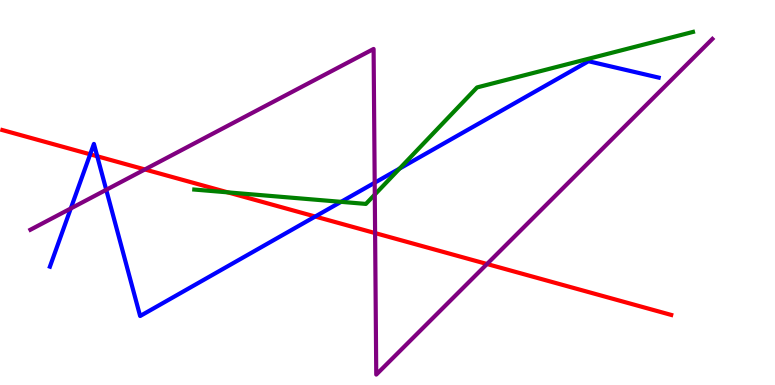[{'lines': ['blue', 'red'], 'intersections': [{'x': 1.16, 'y': 5.99}, {'x': 1.25, 'y': 5.94}, {'x': 4.07, 'y': 4.38}]}, {'lines': ['green', 'red'], 'intersections': [{'x': 2.94, 'y': 5.0}]}, {'lines': ['purple', 'red'], 'intersections': [{'x': 1.87, 'y': 5.6}, {'x': 4.84, 'y': 3.95}, {'x': 6.28, 'y': 3.14}]}, {'lines': ['blue', 'green'], 'intersections': [{'x': 4.4, 'y': 4.76}, {'x': 5.16, 'y': 5.62}]}, {'lines': ['blue', 'purple'], 'intersections': [{'x': 0.913, 'y': 4.58}, {'x': 1.37, 'y': 5.07}, {'x': 4.83, 'y': 5.25}]}, {'lines': ['green', 'purple'], 'intersections': [{'x': 4.84, 'y': 4.95}]}]